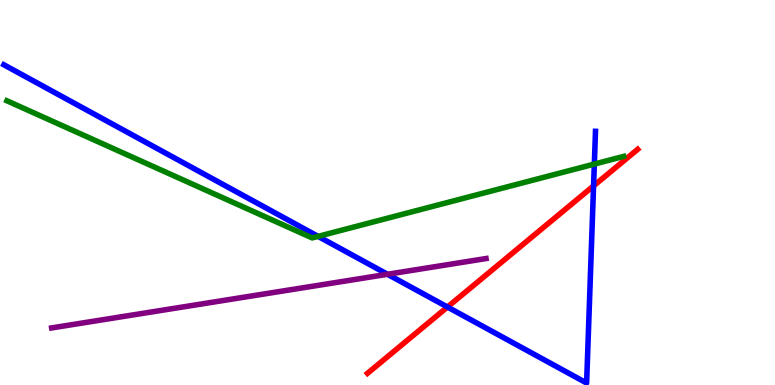[{'lines': ['blue', 'red'], 'intersections': [{'x': 5.77, 'y': 2.03}, {'x': 7.66, 'y': 5.17}]}, {'lines': ['green', 'red'], 'intersections': []}, {'lines': ['purple', 'red'], 'intersections': []}, {'lines': ['blue', 'green'], 'intersections': [{'x': 4.1, 'y': 3.86}, {'x': 7.67, 'y': 5.74}]}, {'lines': ['blue', 'purple'], 'intersections': [{'x': 5.0, 'y': 2.88}]}, {'lines': ['green', 'purple'], 'intersections': []}]